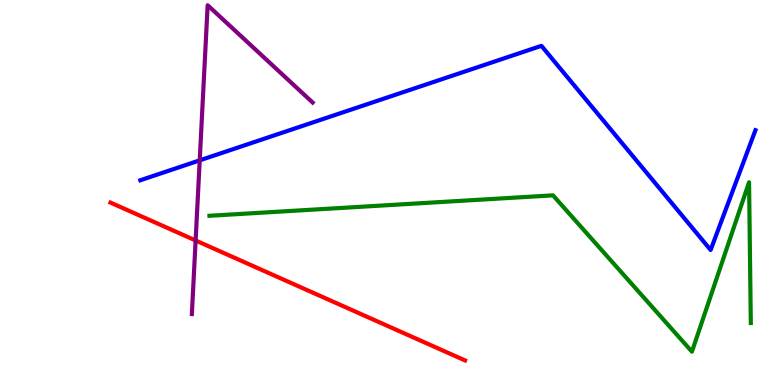[{'lines': ['blue', 'red'], 'intersections': []}, {'lines': ['green', 'red'], 'intersections': []}, {'lines': ['purple', 'red'], 'intersections': [{'x': 2.52, 'y': 3.75}]}, {'lines': ['blue', 'green'], 'intersections': []}, {'lines': ['blue', 'purple'], 'intersections': [{'x': 2.58, 'y': 5.84}]}, {'lines': ['green', 'purple'], 'intersections': []}]